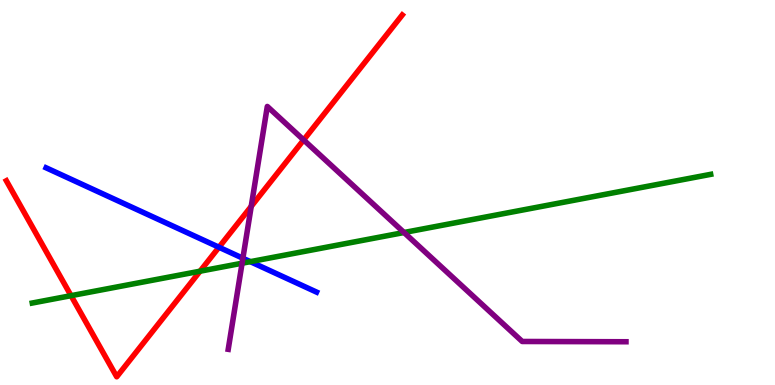[{'lines': ['blue', 'red'], 'intersections': [{'x': 2.83, 'y': 3.58}]}, {'lines': ['green', 'red'], 'intersections': [{'x': 0.917, 'y': 2.32}, {'x': 2.58, 'y': 2.96}]}, {'lines': ['purple', 'red'], 'intersections': [{'x': 3.24, 'y': 4.64}, {'x': 3.92, 'y': 6.37}]}, {'lines': ['blue', 'green'], 'intersections': [{'x': 3.23, 'y': 3.2}]}, {'lines': ['blue', 'purple'], 'intersections': [{'x': 3.13, 'y': 3.29}]}, {'lines': ['green', 'purple'], 'intersections': [{'x': 3.12, 'y': 3.16}, {'x': 5.21, 'y': 3.96}]}]